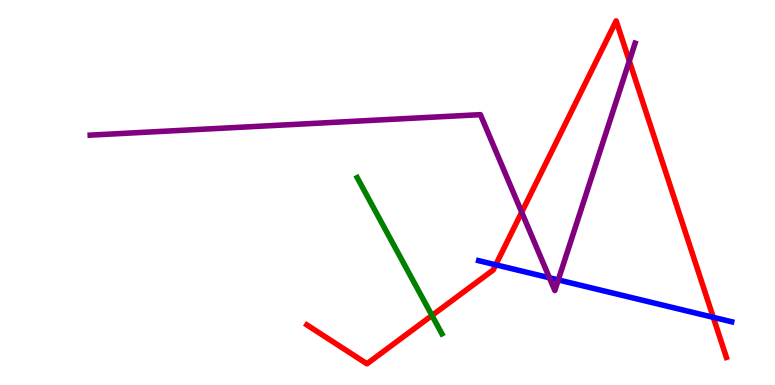[{'lines': ['blue', 'red'], 'intersections': [{'x': 6.4, 'y': 3.12}, {'x': 9.2, 'y': 1.76}]}, {'lines': ['green', 'red'], 'intersections': [{'x': 5.57, 'y': 1.81}]}, {'lines': ['purple', 'red'], 'intersections': [{'x': 6.73, 'y': 4.49}, {'x': 8.12, 'y': 8.42}]}, {'lines': ['blue', 'green'], 'intersections': []}, {'lines': ['blue', 'purple'], 'intersections': [{'x': 7.09, 'y': 2.79}, {'x': 7.2, 'y': 2.73}]}, {'lines': ['green', 'purple'], 'intersections': []}]